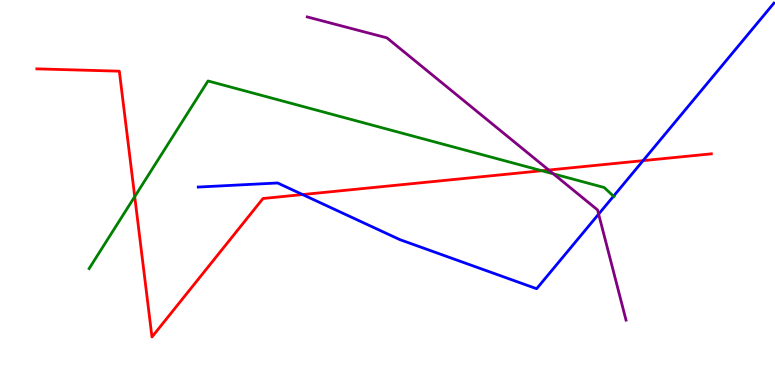[{'lines': ['blue', 'red'], 'intersections': [{'x': 3.9, 'y': 4.95}, {'x': 8.3, 'y': 5.83}]}, {'lines': ['green', 'red'], 'intersections': [{'x': 1.74, 'y': 4.89}, {'x': 6.99, 'y': 5.57}]}, {'lines': ['purple', 'red'], 'intersections': [{'x': 7.08, 'y': 5.58}]}, {'lines': ['blue', 'green'], 'intersections': [{'x': 7.92, 'y': 4.9}]}, {'lines': ['blue', 'purple'], 'intersections': [{'x': 7.72, 'y': 4.44}]}, {'lines': ['green', 'purple'], 'intersections': [{'x': 7.14, 'y': 5.48}]}]